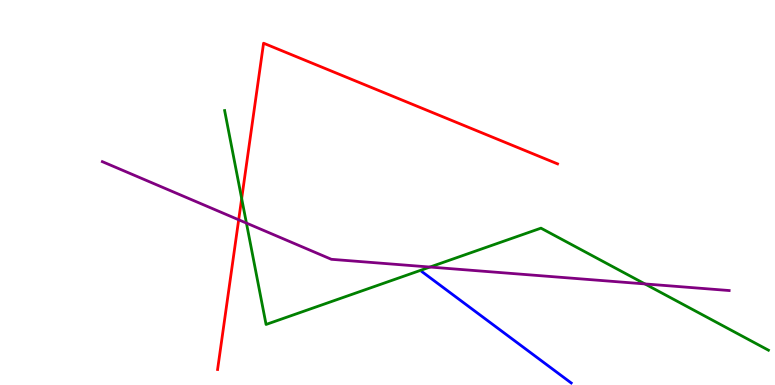[{'lines': ['blue', 'red'], 'intersections': []}, {'lines': ['green', 'red'], 'intersections': [{'x': 3.12, 'y': 4.84}]}, {'lines': ['purple', 'red'], 'intersections': [{'x': 3.08, 'y': 4.29}]}, {'lines': ['blue', 'green'], 'intersections': []}, {'lines': ['blue', 'purple'], 'intersections': []}, {'lines': ['green', 'purple'], 'intersections': [{'x': 3.18, 'y': 4.21}, {'x': 5.55, 'y': 3.06}, {'x': 8.32, 'y': 2.63}]}]